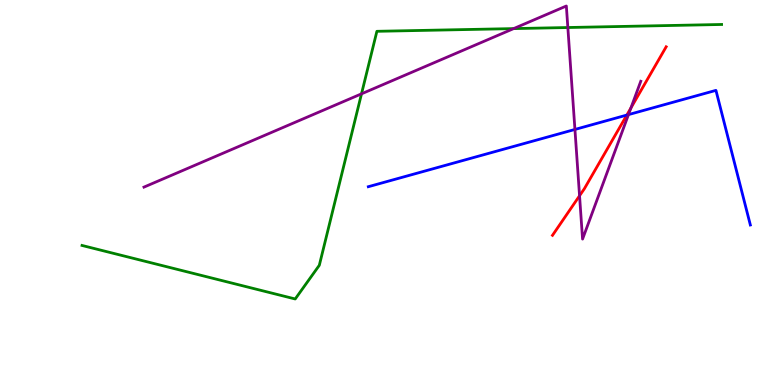[{'lines': ['blue', 'red'], 'intersections': [{'x': 8.09, 'y': 7.01}]}, {'lines': ['green', 'red'], 'intersections': []}, {'lines': ['purple', 'red'], 'intersections': [{'x': 7.48, 'y': 4.92}, {'x': 8.14, 'y': 7.2}]}, {'lines': ['blue', 'green'], 'intersections': []}, {'lines': ['blue', 'purple'], 'intersections': [{'x': 7.42, 'y': 6.64}, {'x': 8.11, 'y': 7.02}]}, {'lines': ['green', 'purple'], 'intersections': [{'x': 4.66, 'y': 7.56}, {'x': 6.63, 'y': 9.26}, {'x': 7.33, 'y': 9.29}]}]